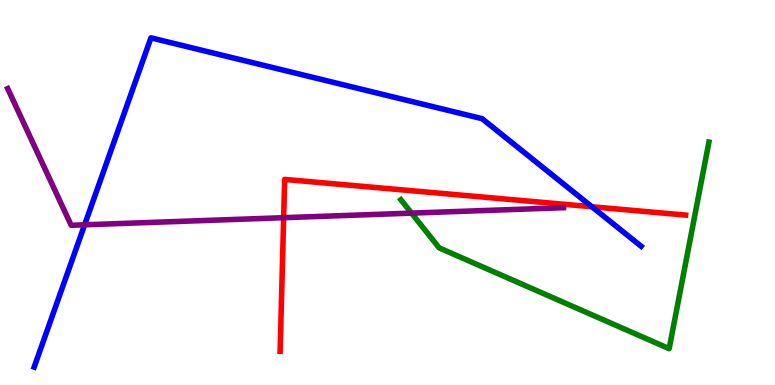[{'lines': ['blue', 'red'], 'intersections': [{'x': 7.64, 'y': 4.63}]}, {'lines': ['green', 'red'], 'intersections': []}, {'lines': ['purple', 'red'], 'intersections': [{'x': 3.66, 'y': 4.35}]}, {'lines': ['blue', 'green'], 'intersections': []}, {'lines': ['blue', 'purple'], 'intersections': [{'x': 1.09, 'y': 4.16}]}, {'lines': ['green', 'purple'], 'intersections': [{'x': 5.31, 'y': 4.46}]}]